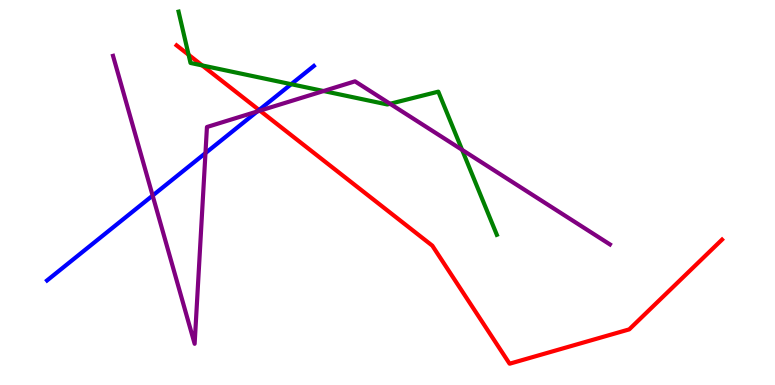[{'lines': ['blue', 'red'], 'intersections': [{'x': 3.34, 'y': 7.14}]}, {'lines': ['green', 'red'], 'intersections': [{'x': 2.43, 'y': 8.58}, {'x': 2.61, 'y': 8.3}]}, {'lines': ['purple', 'red'], 'intersections': [{'x': 3.35, 'y': 7.13}]}, {'lines': ['blue', 'green'], 'intersections': [{'x': 3.76, 'y': 7.81}]}, {'lines': ['blue', 'purple'], 'intersections': [{'x': 1.97, 'y': 4.92}, {'x': 2.65, 'y': 6.02}, {'x': 3.32, 'y': 7.1}]}, {'lines': ['green', 'purple'], 'intersections': [{'x': 4.18, 'y': 7.64}, {'x': 5.03, 'y': 7.3}, {'x': 5.96, 'y': 6.11}]}]